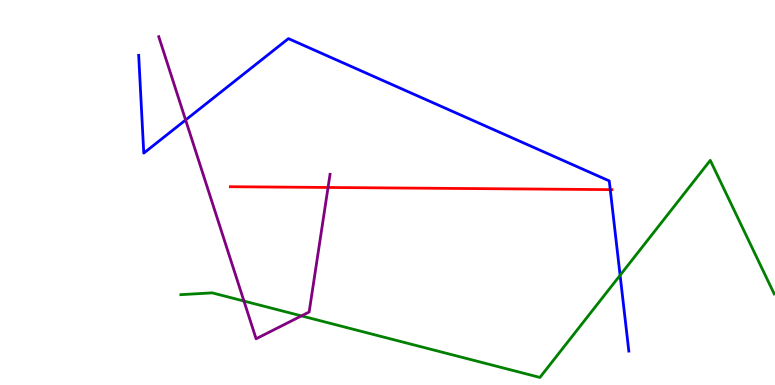[{'lines': ['blue', 'red'], 'intersections': [{'x': 7.87, 'y': 5.07}]}, {'lines': ['green', 'red'], 'intersections': []}, {'lines': ['purple', 'red'], 'intersections': [{'x': 4.23, 'y': 5.13}]}, {'lines': ['blue', 'green'], 'intersections': [{'x': 8.0, 'y': 2.85}]}, {'lines': ['blue', 'purple'], 'intersections': [{'x': 2.4, 'y': 6.88}]}, {'lines': ['green', 'purple'], 'intersections': [{'x': 3.15, 'y': 2.18}, {'x': 3.89, 'y': 1.8}]}]